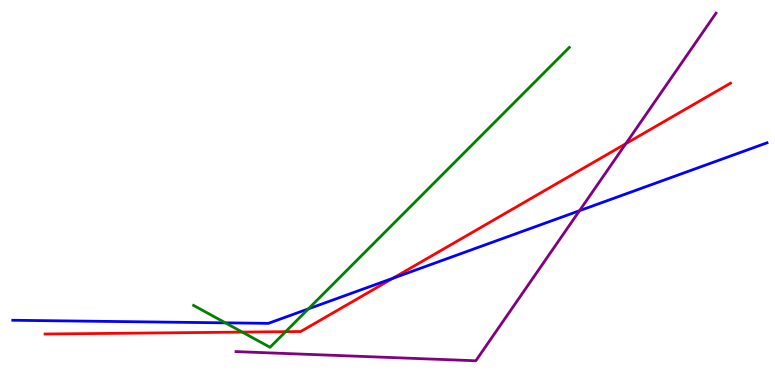[{'lines': ['blue', 'red'], 'intersections': [{'x': 5.07, 'y': 2.77}]}, {'lines': ['green', 'red'], 'intersections': [{'x': 3.13, 'y': 1.37}, {'x': 3.69, 'y': 1.39}]}, {'lines': ['purple', 'red'], 'intersections': [{'x': 8.08, 'y': 6.27}]}, {'lines': ['blue', 'green'], 'intersections': [{'x': 2.91, 'y': 1.61}, {'x': 3.98, 'y': 1.98}]}, {'lines': ['blue', 'purple'], 'intersections': [{'x': 7.48, 'y': 4.53}]}, {'lines': ['green', 'purple'], 'intersections': []}]